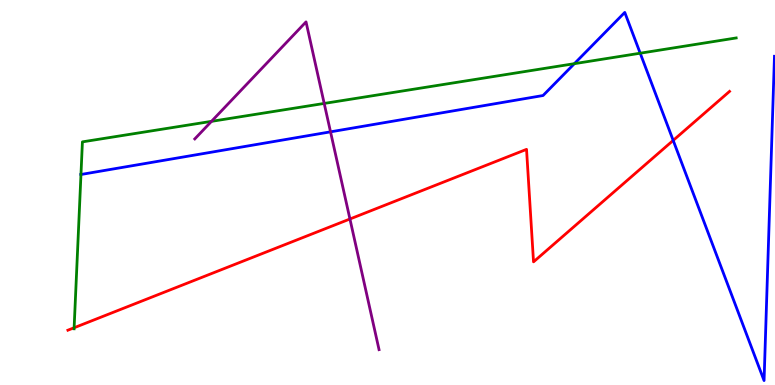[{'lines': ['blue', 'red'], 'intersections': [{'x': 8.69, 'y': 6.35}]}, {'lines': ['green', 'red'], 'intersections': [{'x': 0.956, 'y': 1.49}]}, {'lines': ['purple', 'red'], 'intersections': [{'x': 4.52, 'y': 4.31}]}, {'lines': ['blue', 'green'], 'intersections': [{'x': 1.04, 'y': 5.47}, {'x': 7.41, 'y': 8.35}, {'x': 8.26, 'y': 8.62}]}, {'lines': ['blue', 'purple'], 'intersections': [{'x': 4.26, 'y': 6.58}]}, {'lines': ['green', 'purple'], 'intersections': [{'x': 2.73, 'y': 6.85}, {'x': 4.18, 'y': 7.31}]}]